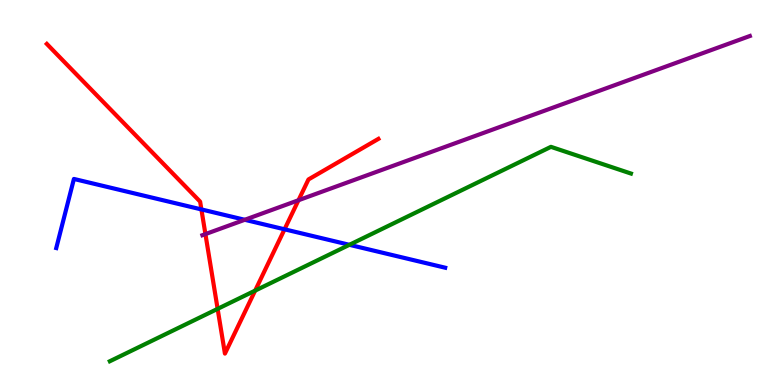[{'lines': ['blue', 'red'], 'intersections': [{'x': 2.6, 'y': 4.56}, {'x': 3.67, 'y': 4.04}]}, {'lines': ['green', 'red'], 'intersections': [{'x': 2.81, 'y': 1.98}, {'x': 3.29, 'y': 2.45}]}, {'lines': ['purple', 'red'], 'intersections': [{'x': 2.65, 'y': 3.92}, {'x': 3.85, 'y': 4.8}]}, {'lines': ['blue', 'green'], 'intersections': [{'x': 4.51, 'y': 3.64}]}, {'lines': ['blue', 'purple'], 'intersections': [{'x': 3.16, 'y': 4.29}]}, {'lines': ['green', 'purple'], 'intersections': []}]